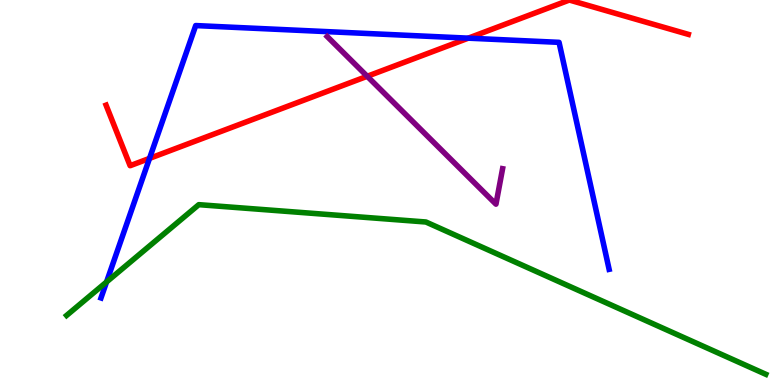[{'lines': ['blue', 'red'], 'intersections': [{'x': 1.93, 'y': 5.89}, {'x': 6.04, 'y': 9.01}]}, {'lines': ['green', 'red'], 'intersections': []}, {'lines': ['purple', 'red'], 'intersections': [{'x': 4.74, 'y': 8.02}]}, {'lines': ['blue', 'green'], 'intersections': [{'x': 1.37, 'y': 2.68}]}, {'lines': ['blue', 'purple'], 'intersections': []}, {'lines': ['green', 'purple'], 'intersections': []}]